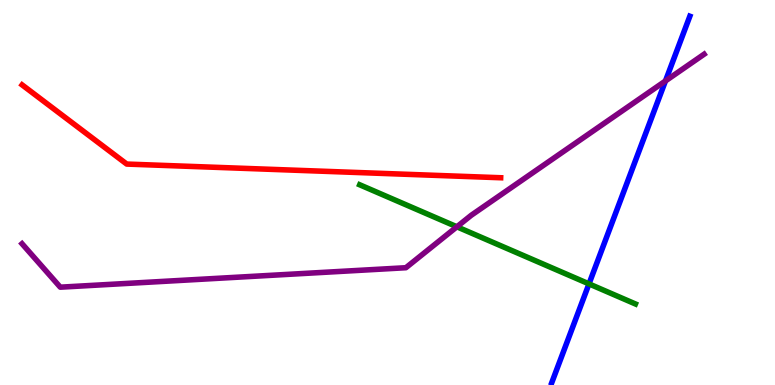[{'lines': ['blue', 'red'], 'intersections': []}, {'lines': ['green', 'red'], 'intersections': []}, {'lines': ['purple', 'red'], 'intersections': []}, {'lines': ['blue', 'green'], 'intersections': [{'x': 7.6, 'y': 2.63}]}, {'lines': ['blue', 'purple'], 'intersections': [{'x': 8.59, 'y': 7.9}]}, {'lines': ['green', 'purple'], 'intersections': [{'x': 5.9, 'y': 4.11}]}]